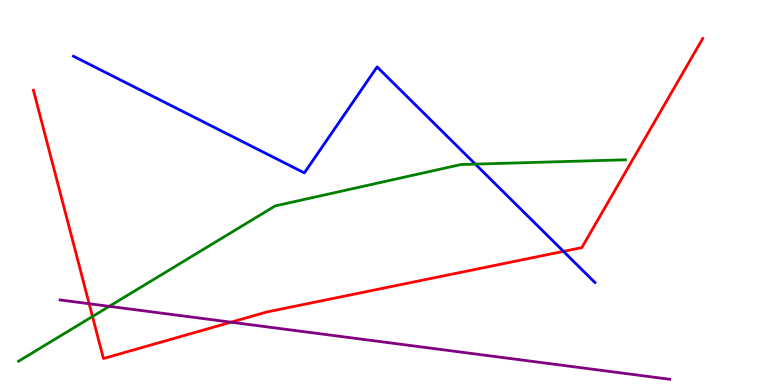[{'lines': ['blue', 'red'], 'intersections': [{'x': 7.27, 'y': 3.47}]}, {'lines': ['green', 'red'], 'intersections': [{'x': 1.19, 'y': 1.78}]}, {'lines': ['purple', 'red'], 'intersections': [{'x': 1.15, 'y': 2.11}, {'x': 2.98, 'y': 1.63}]}, {'lines': ['blue', 'green'], 'intersections': [{'x': 6.13, 'y': 5.74}]}, {'lines': ['blue', 'purple'], 'intersections': []}, {'lines': ['green', 'purple'], 'intersections': [{'x': 1.41, 'y': 2.04}]}]